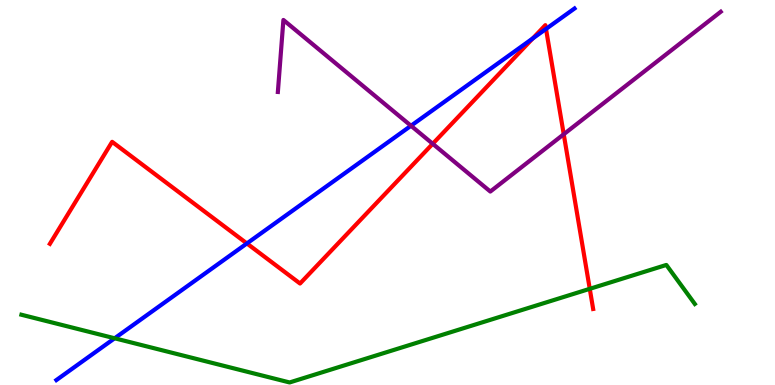[{'lines': ['blue', 'red'], 'intersections': [{'x': 3.19, 'y': 3.68}, {'x': 6.87, 'y': 9.0}, {'x': 7.05, 'y': 9.25}]}, {'lines': ['green', 'red'], 'intersections': [{'x': 7.61, 'y': 2.5}]}, {'lines': ['purple', 'red'], 'intersections': [{'x': 5.58, 'y': 6.27}, {'x': 7.27, 'y': 6.51}]}, {'lines': ['blue', 'green'], 'intersections': [{'x': 1.48, 'y': 1.21}]}, {'lines': ['blue', 'purple'], 'intersections': [{'x': 5.3, 'y': 6.73}]}, {'lines': ['green', 'purple'], 'intersections': []}]